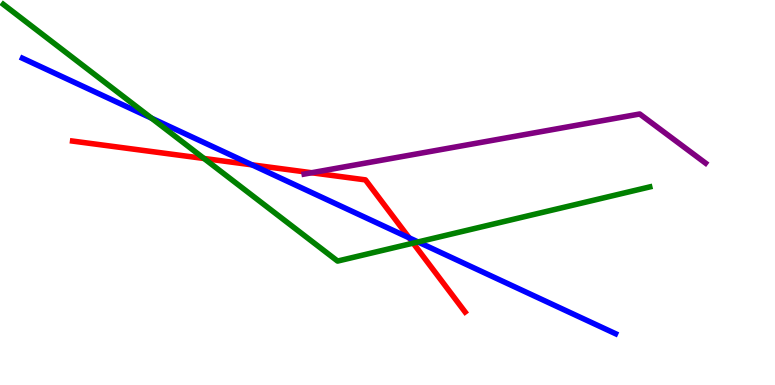[{'lines': ['blue', 'red'], 'intersections': [{'x': 3.25, 'y': 5.72}, {'x': 5.28, 'y': 3.82}]}, {'lines': ['green', 'red'], 'intersections': [{'x': 2.63, 'y': 5.88}, {'x': 5.33, 'y': 3.69}]}, {'lines': ['purple', 'red'], 'intersections': [{'x': 4.02, 'y': 5.51}]}, {'lines': ['blue', 'green'], 'intersections': [{'x': 1.96, 'y': 6.93}, {'x': 5.39, 'y': 3.72}]}, {'lines': ['blue', 'purple'], 'intersections': []}, {'lines': ['green', 'purple'], 'intersections': []}]